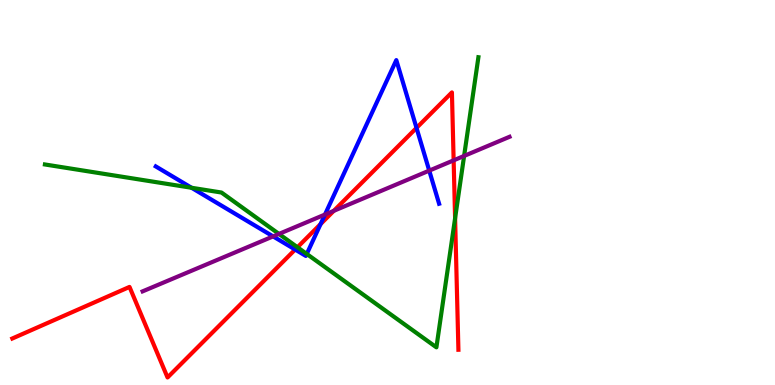[{'lines': ['blue', 'red'], 'intersections': [{'x': 3.81, 'y': 3.52}, {'x': 4.14, 'y': 4.18}, {'x': 5.37, 'y': 6.68}]}, {'lines': ['green', 'red'], 'intersections': [{'x': 3.84, 'y': 3.58}, {'x': 5.87, 'y': 4.33}]}, {'lines': ['purple', 'red'], 'intersections': [{'x': 4.31, 'y': 4.52}, {'x': 5.85, 'y': 5.84}]}, {'lines': ['blue', 'green'], 'intersections': [{'x': 2.47, 'y': 5.12}, {'x': 3.96, 'y': 3.4}]}, {'lines': ['blue', 'purple'], 'intersections': [{'x': 3.52, 'y': 3.86}, {'x': 4.19, 'y': 4.43}, {'x': 5.54, 'y': 5.57}]}, {'lines': ['green', 'purple'], 'intersections': [{'x': 3.6, 'y': 3.92}, {'x': 5.99, 'y': 5.95}]}]